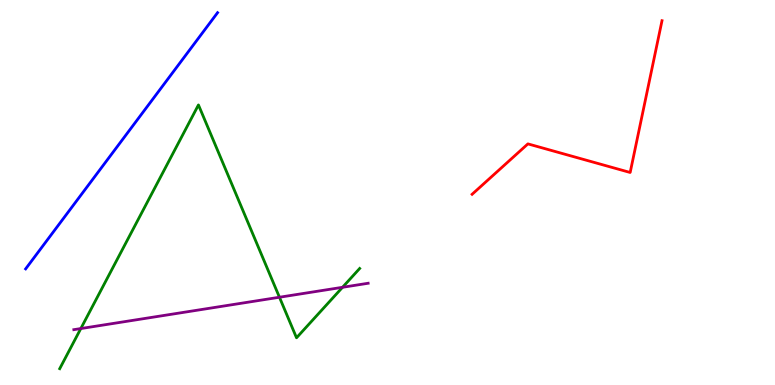[{'lines': ['blue', 'red'], 'intersections': []}, {'lines': ['green', 'red'], 'intersections': []}, {'lines': ['purple', 'red'], 'intersections': []}, {'lines': ['blue', 'green'], 'intersections': []}, {'lines': ['blue', 'purple'], 'intersections': []}, {'lines': ['green', 'purple'], 'intersections': [{'x': 1.04, 'y': 1.47}, {'x': 3.61, 'y': 2.28}, {'x': 4.42, 'y': 2.54}]}]